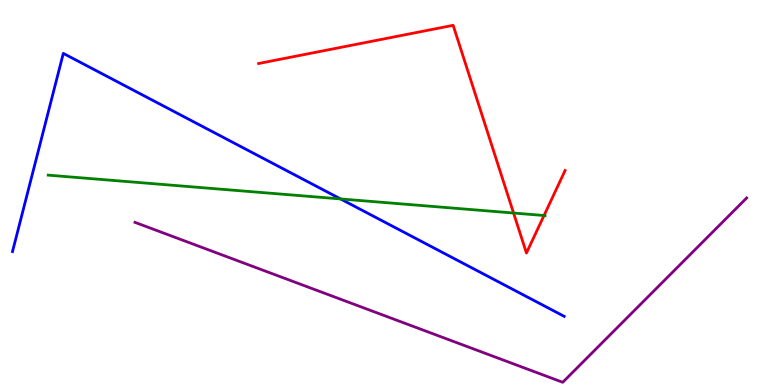[{'lines': ['blue', 'red'], 'intersections': []}, {'lines': ['green', 'red'], 'intersections': [{'x': 6.63, 'y': 4.47}, {'x': 7.02, 'y': 4.4}]}, {'lines': ['purple', 'red'], 'intersections': []}, {'lines': ['blue', 'green'], 'intersections': [{'x': 4.39, 'y': 4.83}]}, {'lines': ['blue', 'purple'], 'intersections': []}, {'lines': ['green', 'purple'], 'intersections': []}]